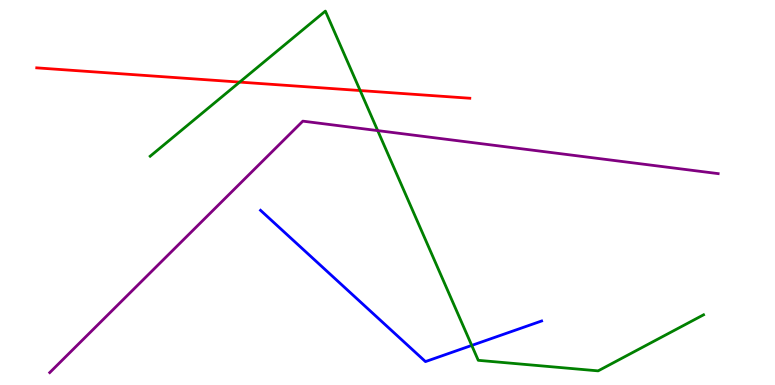[{'lines': ['blue', 'red'], 'intersections': []}, {'lines': ['green', 'red'], 'intersections': [{'x': 3.09, 'y': 7.87}, {'x': 4.65, 'y': 7.65}]}, {'lines': ['purple', 'red'], 'intersections': []}, {'lines': ['blue', 'green'], 'intersections': [{'x': 6.09, 'y': 1.03}]}, {'lines': ['blue', 'purple'], 'intersections': []}, {'lines': ['green', 'purple'], 'intersections': [{'x': 4.87, 'y': 6.61}]}]